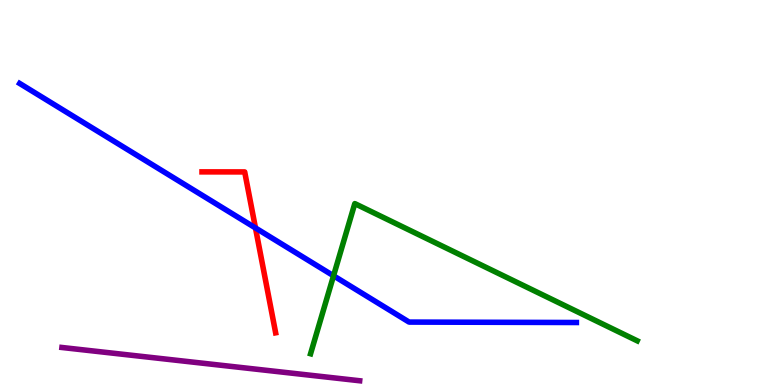[{'lines': ['blue', 'red'], 'intersections': [{'x': 3.3, 'y': 4.08}]}, {'lines': ['green', 'red'], 'intersections': []}, {'lines': ['purple', 'red'], 'intersections': []}, {'lines': ['blue', 'green'], 'intersections': [{'x': 4.3, 'y': 2.84}]}, {'lines': ['blue', 'purple'], 'intersections': []}, {'lines': ['green', 'purple'], 'intersections': []}]